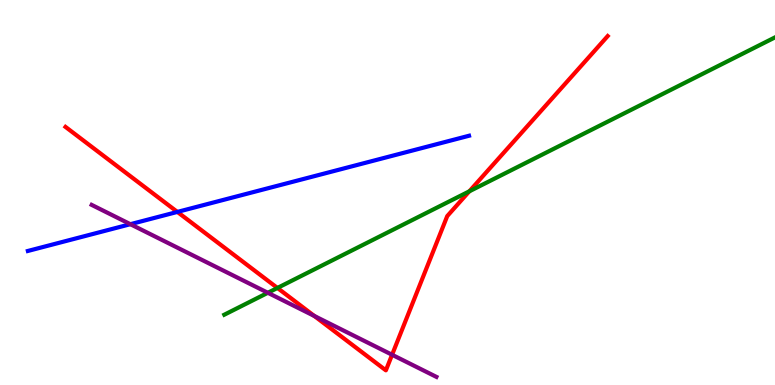[{'lines': ['blue', 'red'], 'intersections': [{'x': 2.29, 'y': 4.5}]}, {'lines': ['green', 'red'], 'intersections': [{'x': 3.58, 'y': 2.52}, {'x': 6.06, 'y': 5.03}]}, {'lines': ['purple', 'red'], 'intersections': [{'x': 4.06, 'y': 1.79}, {'x': 5.06, 'y': 0.785}]}, {'lines': ['blue', 'green'], 'intersections': []}, {'lines': ['blue', 'purple'], 'intersections': [{'x': 1.68, 'y': 4.18}]}, {'lines': ['green', 'purple'], 'intersections': [{'x': 3.46, 'y': 2.4}]}]